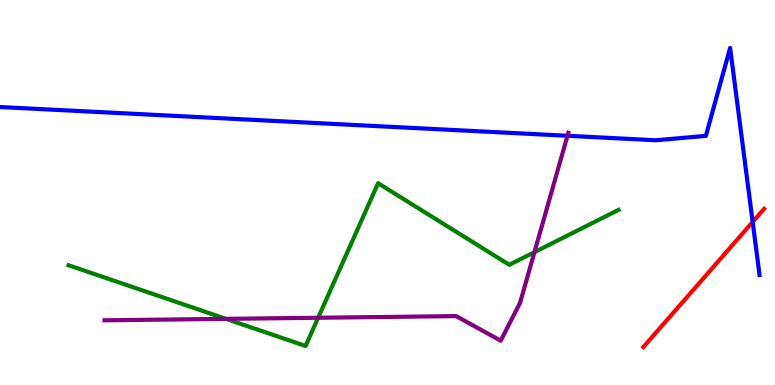[{'lines': ['blue', 'red'], 'intersections': [{'x': 9.71, 'y': 4.24}]}, {'lines': ['green', 'red'], 'intersections': []}, {'lines': ['purple', 'red'], 'intersections': []}, {'lines': ['blue', 'green'], 'intersections': []}, {'lines': ['blue', 'purple'], 'intersections': [{'x': 7.32, 'y': 6.47}]}, {'lines': ['green', 'purple'], 'intersections': [{'x': 2.92, 'y': 1.72}, {'x': 4.11, 'y': 1.75}, {'x': 6.9, 'y': 3.45}]}]